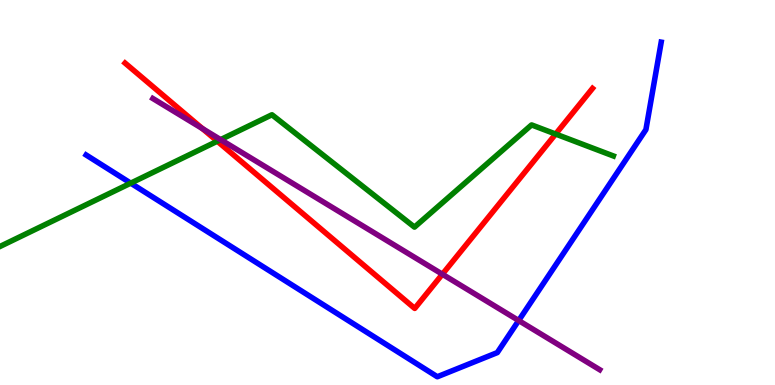[{'lines': ['blue', 'red'], 'intersections': []}, {'lines': ['green', 'red'], 'intersections': [{'x': 2.8, 'y': 6.33}, {'x': 7.17, 'y': 6.52}]}, {'lines': ['purple', 'red'], 'intersections': [{'x': 2.61, 'y': 6.66}, {'x': 5.71, 'y': 2.88}]}, {'lines': ['blue', 'green'], 'intersections': [{'x': 1.69, 'y': 5.24}]}, {'lines': ['blue', 'purple'], 'intersections': [{'x': 6.69, 'y': 1.67}]}, {'lines': ['green', 'purple'], 'intersections': [{'x': 2.85, 'y': 6.37}]}]